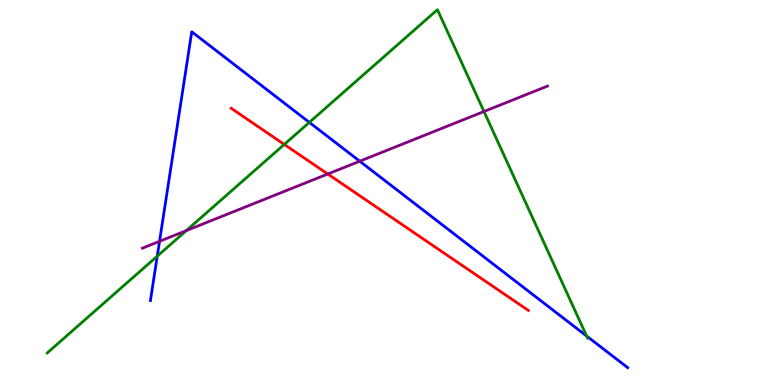[{'lines': ['blue', 'red'], 'intersections': []}, {'lines': ['green', 'red'], 'intersections': [{'x': 3.67, 'y': 6.25}]}, {'lines': ['purple', 'red'], 'intersections': [{'x': 4.23, 'y': 5.48}]}, {'lines': ['blue', 'green'], 'intersections': [{'x': 2.03, 'y': 3.35}, {'x': 3.99, 'y': 6.82}, {'x': 7.57, 'y': 1.27}]}, {'lines': ['blue', 'purple'], 'intersections': [{'x': 2.06, 'y': 3.73}, {'x': 4.64, 'y': 5.81}]}, {'lines': ['green', 'purple'], 'intersections': [{'x': 2.4, 'y': 4.01}, {'x': 6.24, 'y': 7.1}]}]